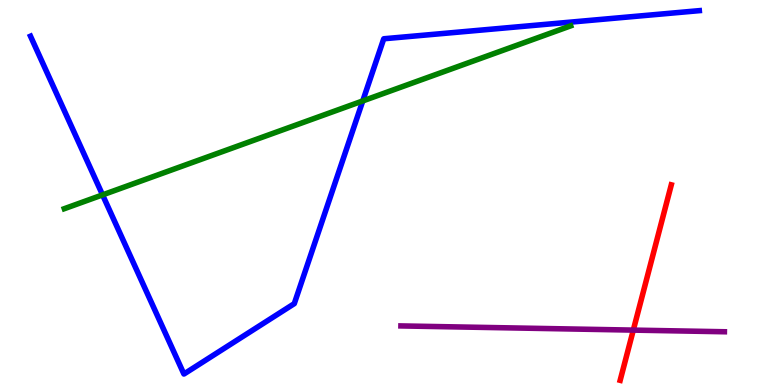[{'lines': ['blue', 'red'], 'intersections': []}, {'lines': ['green', 'red'], 'intersections': []}, {'lines': ['purple', 'red'], 'intersections': [{'x': 8.17, 'y': 1.43}]}, {'lines': ['blue', 'green'], 'intersections': [{'x': 1.32, 'y': 4.94}, {'x': 4.68, 'y': 7.38}]}, {'lines': ['blue', 'purple'], 'intersections': []}, {'lines': ['green', 'purple'], 'intersections': []}]